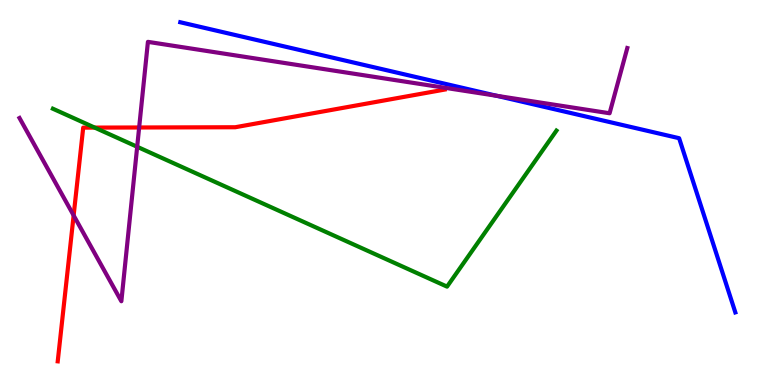[{'lines': ['blue', 'red'], 'intersections': []}, {'lines': ['green', 'red'], 'intersections': [{'x': 1.22, 'y': 6.69}]}, {'lines': ['purple', 'red'], 'intersections': [{'x': 0.95, 'y': 4.4}, {'x': 1.8, 'y': 6.69}]}, {'lines': ['blue', 'green'], 'intersections': []}, {'lines': ['blue', 'purple'], 'intersections': [{'x': 6.41, 'y': 7.51}]}, {'lines': ['green', 'purple'], 'intersections': [{'x': 1.77, 'y': 6.19}]}]